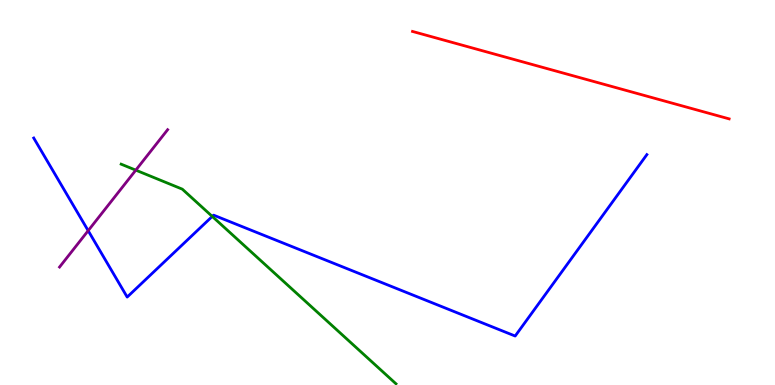[{'lines': ['blue', 'red'], 'intersections': []}, {'lines': ['green', 'red'], 'intersections': []}, {'lines': ['purple', 'red'], 'intersections': []}, {'lines': ['blue', 'green'], 'intersections': [{'x': 2.74, 'y': 4.38}]}, {'lines': ['blue', 'purple'], 'intersections': [{'x': 1.14, 'y': 4.01}]}, {'lines': ['green', 'purple'], 'intersections': [{'x': 1.75, 'y': 5.58}]}]